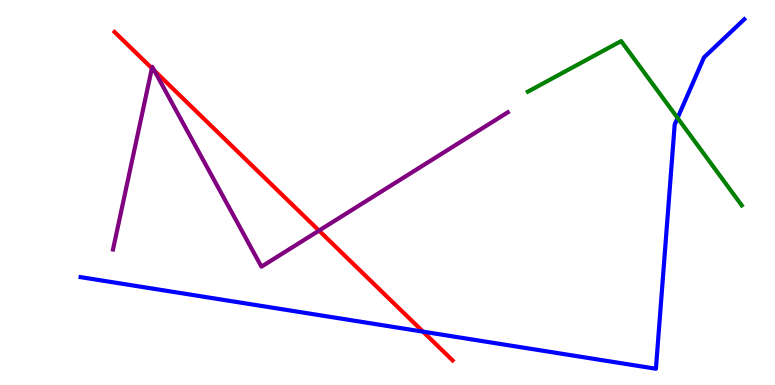[{'lines': ['blue', 'red'], 'intersections': [{'x': 5.46, 'y': 1.39}]}, {'lines': ['green', 'red'], 'intersections': []}, {'lines': ['purple', 'red'], 'intersections': [{'x': 1.96, 'y': 8.23}, {'x': 1.99, 'y': 8.16}, {'x': 4.12, 'y': 4.01}]}, {'lines': ['blue', 'green'], 'intersections': [{'x': 8.74, 'y': 6.94}]}, {'lines': ['blue', 'purple'], 'intersections': []}, {'lines': ['green', 'purple'], 'intersections': []}]